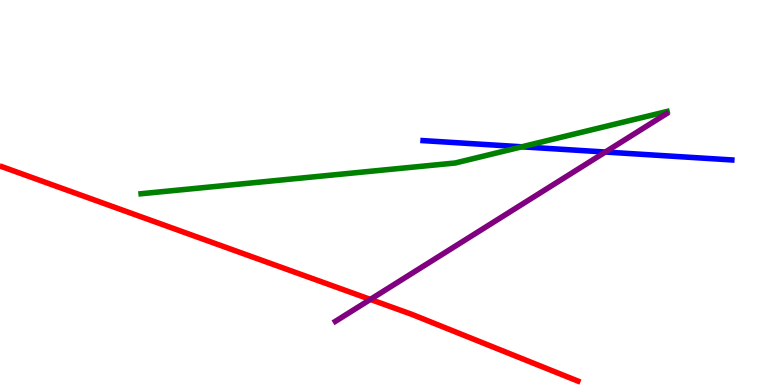[{'lines': ['blue', 'red'], 'intersections': []}, {'lines': ['green', 'red'], 'intersections': []}, {'lines': ['purple', 'red'], 'intersections': [{'x': 4.78, 'y': 2.22}]}, {'lines': ['blue', 'green'], 'intersections': [{'x': 6.73, 'y': 6.19}]}, {'lines': ['blue', 'purple'], 'intersections': [{'x': 7.81, 'y': 6.05}]}, {'lines': ['green', 'purple'], 'intersections': []}]